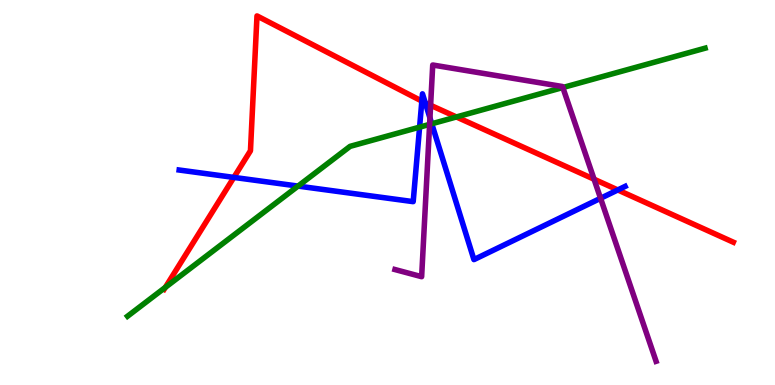[{'lines': ['blue', 'red'], 'intersections': [{'x': 3.02, 'y': 5.39}, {'x': 5.44, 'y': 7.37}, {'x': 5.49, 'y': 7.33}, {'x': 7.97, 'y': 5.07}]}, {'lines': ['green', 'red'], 'intersections': [{'x': 2.13, 'y': 2.54}, {'x': 5.89, 'y': 6.96}]}, {'lines': ['purple', 'red'], 'intersections': [{'x': 5.56, 'y': 7.27}, {'x': 7.67, 'y': 5.35}]}, {'lines': ['blue', 'green'], 'intersections': [{'x': 3.85, 'y': 5.17}, {'x': 5.41, 'y': 6.7}, {'x': 5.57, 'y': 6.79}]}, {'lines': ['blue', 'purple'], 'intersections': [{'x': 5.55, 'y': 6.94}, {'x': 7.75, 'y': 4.85}]}, {'lines': ['green', 'purple'], 'intersections': [{'x': 5.54, 'y': 6.77}, {'x': 7.26, 'y': 7.73}]}]